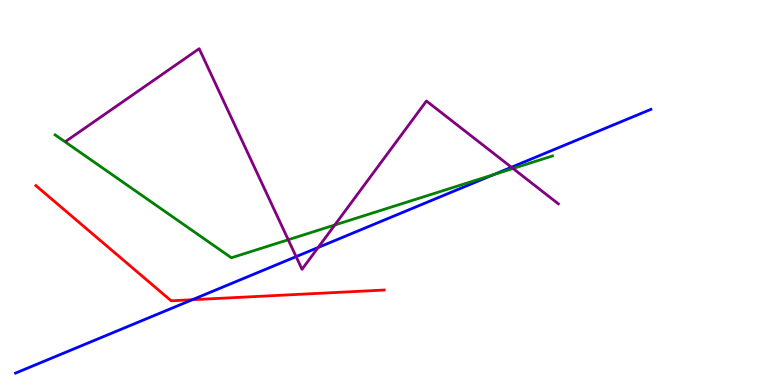[{'lines': ['blue', 'red'], 'intersections': [{'x': 2.48, 'y': 2.21}]}, {'lines': ['green', 'red'], 'intersections': []}, {'lines': ['purple', 'red'], 'intersections': []}, {'lines': ['blue', 'green'], 'intersections': [{'x': 6.37, 'y': 5.47}]}, {'lines': ['blue', 'purple'], 'intersections': [{'x': 3.82, 'y': 3.33}, {'x': 4.11, 'y': 3.57}, {'x': 6.6, 'y': 5.66}]}, {'lines': ['green', 'purple'], 'intersections': [{'x': 3.72, 'y': 3.77}, {'x': 4.32, 'y': 4.16}, {'x': 6.62, 'y': 5.62}]}]